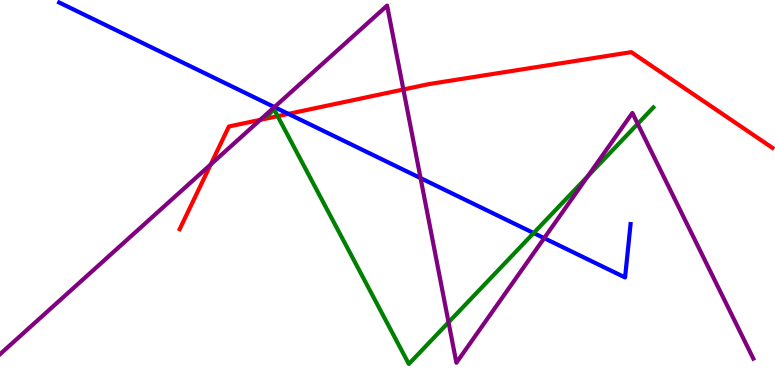[{'lines': ['blue', 'red'], 'intersections': [{'x': 3.72, 'y': 7.04}]}, {'lines': ['green', 'red'], 'intersections': [{'x': 3.58, 'y': 6.98}]}, {'lines': ['purple', 'red'], 'intersections': [{'x': 2.72, 'y': 5.73}, {'x': 3.36, 'y': 6.89}, {'x': 5.2, 'y': 7.68}]}, {'lines': ['blue', 'green'], 'intersections': [{'x': 6.89, 'y': 3.95}]}, {'lines': ['blue', 'purple'], 'intersections': [{'x': 3.54, 'y': 7.22}, {'x': 5.43, 'y': 5.37}, {'x': 7.02, 'y': 3.81}]}, {'lines': ['green', 'purple'], 'intersections': [{'x': 5.79, 'y': 1.63}, {'x': 7.58, 'y': 5.42}, {'x': 8.23, 'y': 6.78}]}]